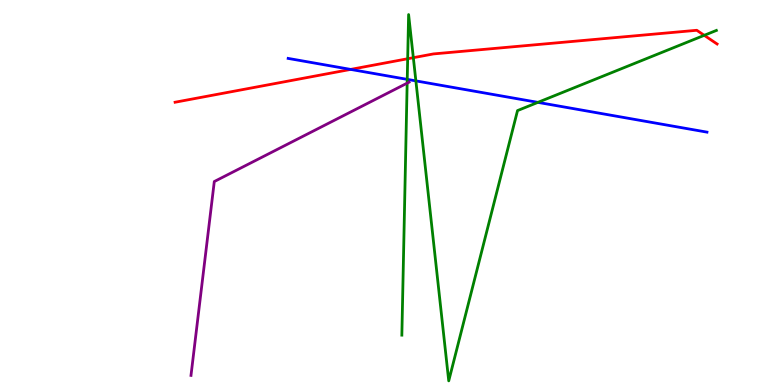[{'lines': ['blue', 'red'], 'intersections': [{'x': 4.52, 'y': 8.2}]}, {'lines': ['green', 'red'], 'intersections': [{'x': 5.26, 'y': 8.47}, {'x': 5.33, 'y': 8.5}, {'x': 9.09, 'y': 9.08}]}, {'lines': ['purple', 'red'], 'intersections': []}, {'lines': ['blue', 'green'], 'intersections': [{'x': 5.25, 'y': 7.94}, {'x': 5.37, 'y': 7.9}, {'x': 6.94, 'y': 7.34}]}, {'lines': ['blue', 'purple'], 'intersections': []}, {'lines': ['green', 'purple'], 'intersections': [{'x': 5.25, 'y': 7.84}]}]